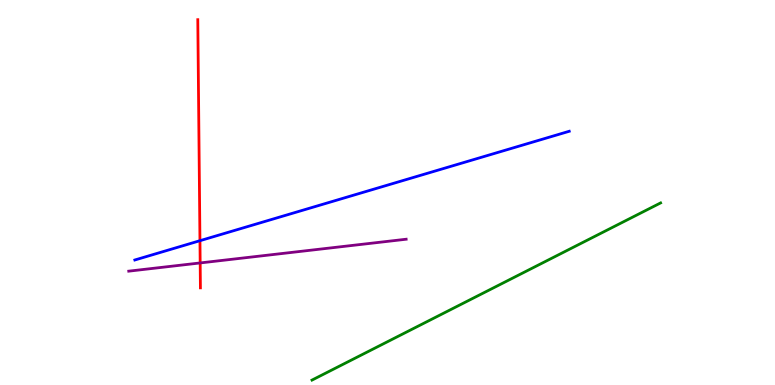[{'lines': ['blue', 'red'], 'intersections': [{'x': 2.58, 'y': 3.75}]}, {'lines': ['green', 'red'], 'intersections': []}, {'lines': ['purple', 'red'], 'intersections': [{'x': 2.58, 'y': 3.17}]}, {'lines': ['blue', 'green'], 'intersections': []}, {'lines': ['blue', 'purple'], 'intersections': []}, {'lines': ['green', 'purple'], 'intersections': []}]